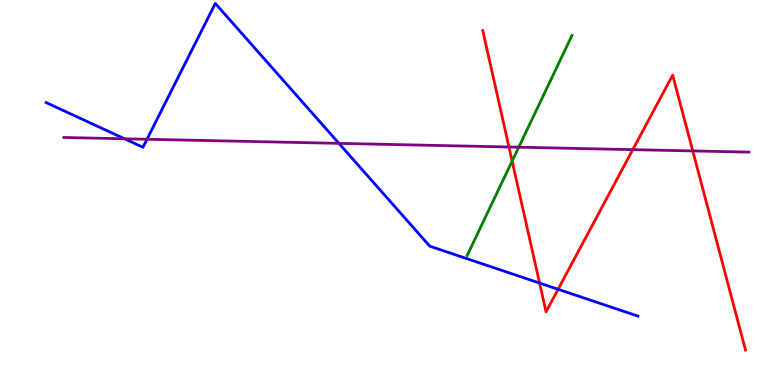[{'lines': ['blue', 'red'], 'intersections': [{'x': 6.96, 'y': 2.65}, {'x': 7.2, 'y': 2.49}]}, {'lines': ['green', 'red'], 'intersections': [{'x': 6.61, 'y': 5.82}]}, {'lines': ['purple', 'red'], 'intersections': [{'x': 6.57, 'y': 6.18}, {'x': 8.17, 'y': 6.11}, {'x': 8.94, 'y': 6.08}]}, {'lines': ['blue', 'green'], 'intersections': []}, {'lines': ['blue', 'purple'], 'intersections': [{'x': 1.61, 'y': 6.4}, {'x': 1.9, 'y': 6.38}, {'x': 4.37, 'y': 6.28}]}, {'lines': ['green', 'purple'], 'intersections': [{'x': 6.69, 'y': 6.18}]}]